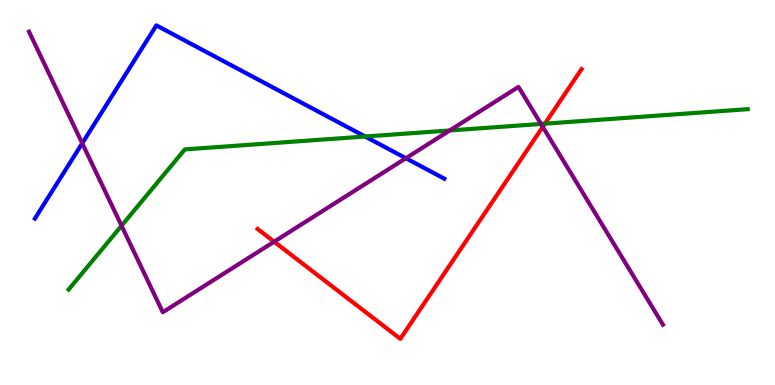[{'lines': ['blue', 'red'], 'intersections': []}, {'lines': ['green', 'red'], 'intersections': [{'x': 7.03, 'y': 6.79}]}, {'lines': ['purple', 'red'], 'intersections': [{'x': 3.54, 'y': 3.72}, {'x': 7.0, 'y': 6.7}]}, {'lines': ['blue', 'green'], 'intersections': [{'x': 4.71, 'y': 6.45}]}, {'lines': ['blue', 'purple'], 'intersections': [{'x': 1.06, 'y': 6.28}, {'x': 5.24, 'y': 5.89}]}, {'lines': ['green', 'purple'], 'intersections': [{'x': 1.57, 'y': 4.14}, {'x': 5.8, 'y': 6.61}, {'x': 6.98, 'y': 6.78}]}]